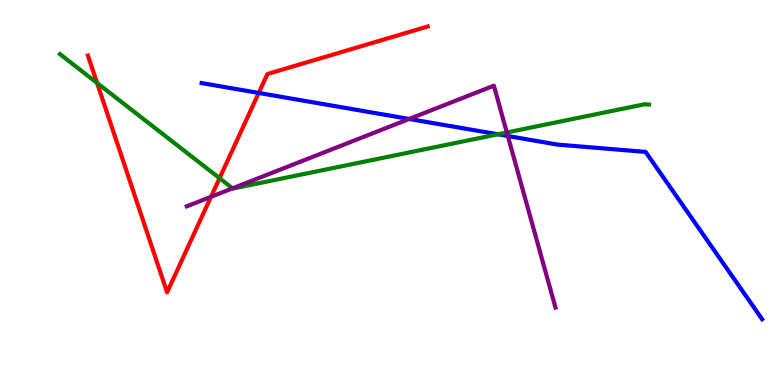[{'lines': ['blue', 'red'], 'intersections': [{'x': 3.34, 'y': 7.59}]}, {'lines': ['green', 'red'], 'intersections': [{'x': 1.25, 'y': 7.84}, {'x': 2.83, 'y': 5.37}]}, {'lines': ['purple', 'red'], 'intersections': [{'x': 2.72, 'y': 4.89}]}, {'lines': ['blue', 'green'], 'intersections': [{'x': 6.42, 'y': 6.51}]}, {'lines': ['blue', 'purple'], 'intersections': [{'x': 5.28, 'y': 6.91}, {'x': 6.55, 'y': 6.47}]}, {'lines': ['green', 'purple'], 'intersections': [{'x': 3.0, 'y': 5.11}, {'x': 6.54, 'y': 6.56}]}]